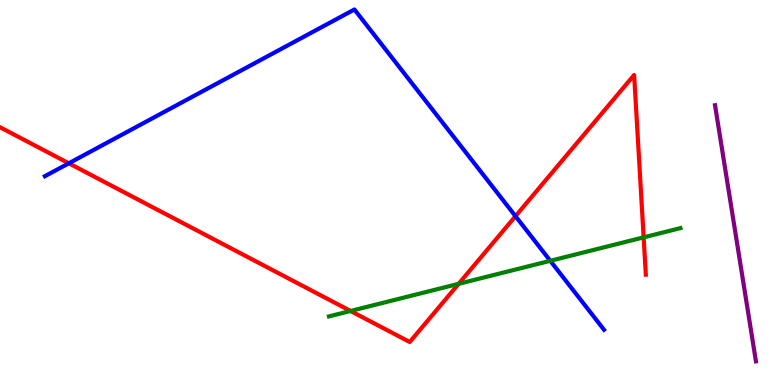[{'lines': ['blue', 'red'], 'intersections': [{'x': 0.888, 'y': 5.76}, {'x': 6.65, 'y': 4.39}]}, {'lines': ['green', 'red'], 'intersections': [{'x': 4.52, 'y': 1.92}, {'x': 5.92, 'y': 2.63}, {'x': 8.31, 'y': 3.83}]}, {'lines': ['purple', 'red'], 'intersections': []}, {'lines': ['blue', 'green'], 'intersections': [{'x': 7.1, 'y': 3.23}]}, {'lines': ['blue', 'purple'], 'intersections': []}, {'lines': ['green', 'purple'], 'intersections': []}]